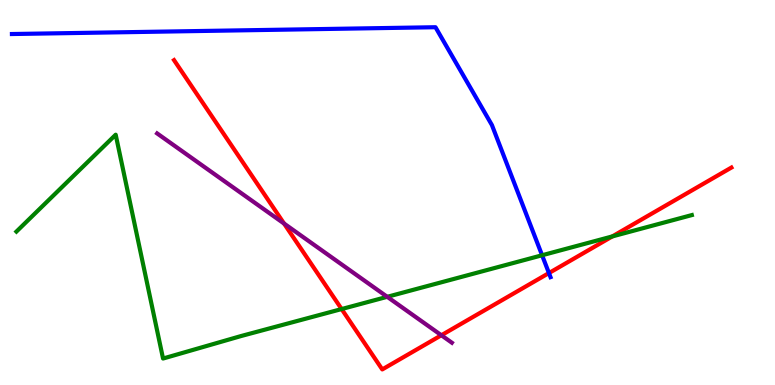[{'lines': ['blue', 'red'], 'intersections': [{'x': 7.08, 'y': 2.91}]}, {'lines': ['green', 'red'], 'intersections': [{'x': 4.41, 'y': 1.97}, {'x': 7.9, 'y': 3.86}]}, {'lines': ['purple', 'red'], 'intersections': [{'x': 3.67, 'y': 4.19}, {'x': 5.7, 'y': 1.29}]}, {'lines': ['blue', 'green'], 'intersections': [{'x': 6.99, 'y': 3.37}]}, {'lines': ['blue', 'purple'], 'intersections': []}, {'lines': ['green', 'purple'], 'intersections': [{'x': 5.0, 'y': 2.29}]}]